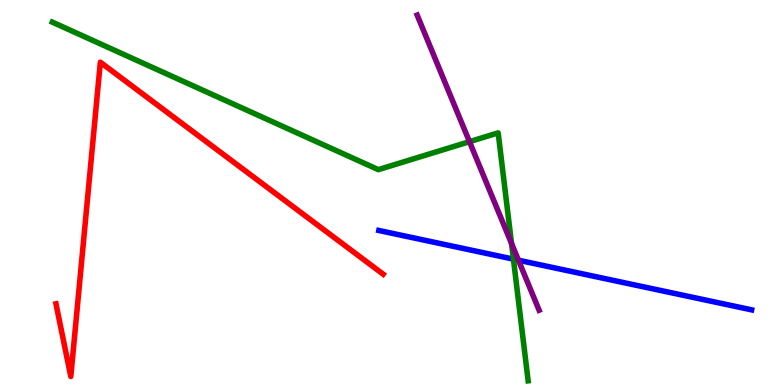[{'lines': ['blue', 'red'], 'intersections': []}, {'lines': ['green', 'red'], 'intersections': []}, {'lines': ['purple', 'red'], 'intersections': []}, {'lines': ['blue', 'green'], 'intersections': [{'x': 6.62, 'y': 3.27}]}, {'lines': ['blue', 'purple'], 'intersections': [{'x': 6.69, 'y': 3.24}]}, {'lines': ['green', 'purple'], 'intersections': [{'x': 6.06, 'y': 6.32}, {'x': 6.6, 'y': 3.68}]}]